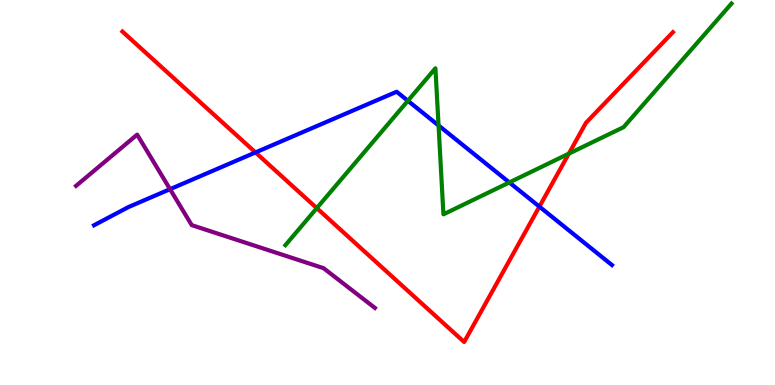[{'lines': ['blue', 'red'], 'intersections': [{'x': 3.3, 'y': 6.04}, {'x': 6.96, 'y': 4.63}]}, {'lines': ['green', 'red'], 'intersections': [{'x': 4.09, 'y': 4.59}, {'x': 7.34, 'y': 6.01}]}, {'lines': ['purple', 'red'], 'intersections': []}, {'lines': ['blue', 'green'], 'intersections': [{'x': 5.26, 'y': 7.38}, {'x': 5.66, 'y': 6.74}, {'x': 6.57, 'y': 5.26}]}, {'lines': ['blue', 'purple'], 'intersections': [{'x': 2.19, 'y': 5.09}]}, {'lines': ['green', 'purple'], 'intersections': []}]